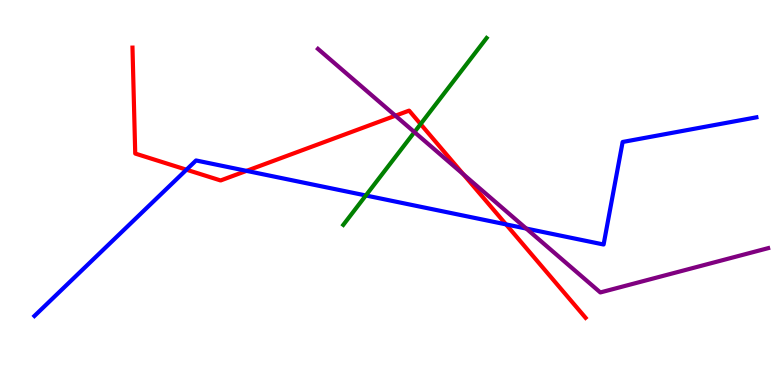[{'lines': ['blue', 'red'], 'intersections': [{'x': 2.41, 'y': 5.59}, {'x': 3.18, 'y': 5.56}, {'x': 6.53, 'y': 4.17}]}, {'lines': ['green', 'red'], 'intersections': [{'x': 5.43, 'y': 6.78}]}, {'lines': ['purple', 'red'], 'intersections': [{'x': 5.1, 'y': 6.99}, {'x': 5.98, 'y': 5.47}]}, {'lines': ['blue', 'green'], 'intersections': [{'x': 4.72, 'y': 4.92}]}, {'lines': ['blue', 'purple'], 'intersections': [{'x': 6.79, 'y': 4.06}]}, {'lines': ['green', 'purple'], 'intersections': [{'x': 5.35, 'y': 6.57}]}]